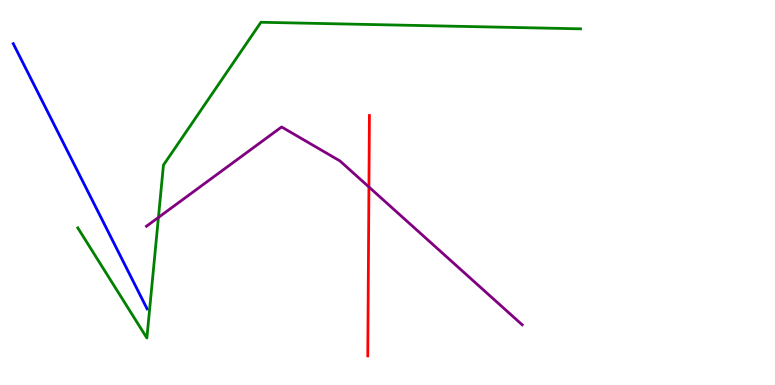[{'lines': ['blue', 'red'], 'intersections': []}, {'lines': ['green', 'red'], 'intersections': []}, {'lines': ['purple', 'red'], 'intersections': [{'x': 4.76, 'y': 5.14}]}, {'lines': ['blue', 'green'], 'intersections': []}, {'lines': ['blue', 'purple'], 'intersections': []}, {'lines': ['green', 'purple'], 'intersections': [{'x': 2.04, 'y': 4.35}]}]